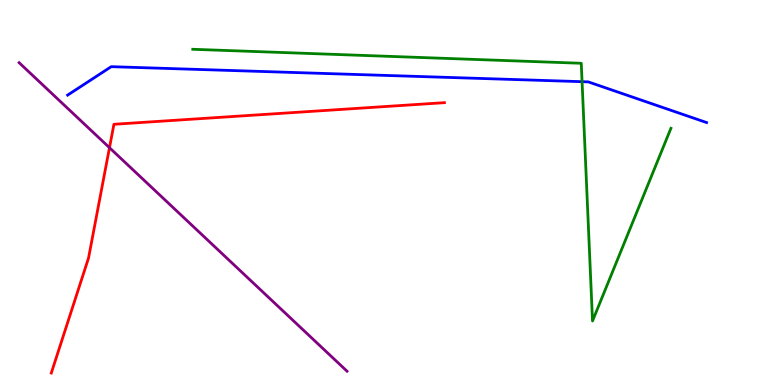[{'lines': ['blue', 'red'], 'intersections': []}, {'lines': ['green', 'red'], 'intersections': []}, {'lines': ['purple', 'red'], 'intersections': [{'x': 1.41, 'y': 6.16}]}, {'lines': ['blue', 'green'], 'intersections': [{'x': 7.51, 'y': 7.88}]}, {'lines': ['blue', 'purple'], 'intersections': []}, {'lines': ['green', 'purple'], 'intersections': []}]